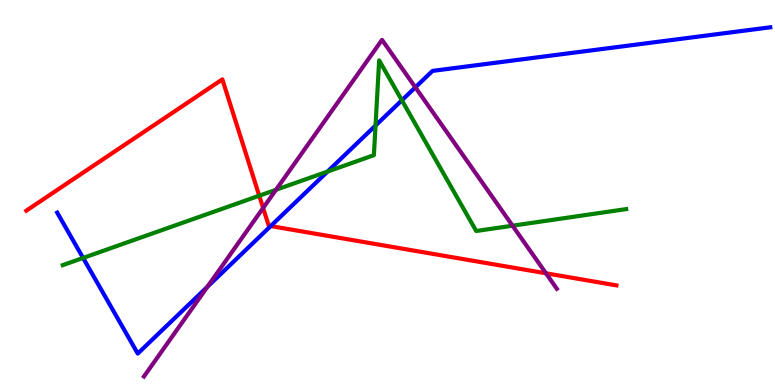[{'lines': ['blue', 'red'], 'intersections': [{'x': 3.49, 'y': 4.13}]}, {'lines': ['green', 'red'], 'intersections': [{'x': 3.34, 'y': 4.92}]}, {'lines': ['purple', 'red'], 'intersections': [{'x': 3.4, 'y': 4.6}, {'x': 7.04, 'y': 2.9}]}, {'lines': ['blue', 'green'], 'intersections': [{'x': 1.07, 'y': 3.3}, {'x': 4.23, 'y': 5.54}, {'x': 4.85, 'y': 6.74}, {'x': 5.19, 'y': 7.4}]}, {'lines': ['blue', 'purple'], 'intersections': [{'x': 2.68, 'y': 2.55}, {'x': 5.36, 'y': 7.73}]}, {'lines': ['green', 'purple'], 'intersections': [{'x': 3.56, 'y': 5.07}, {'x': 6.61, 'y': 4.14}]}]